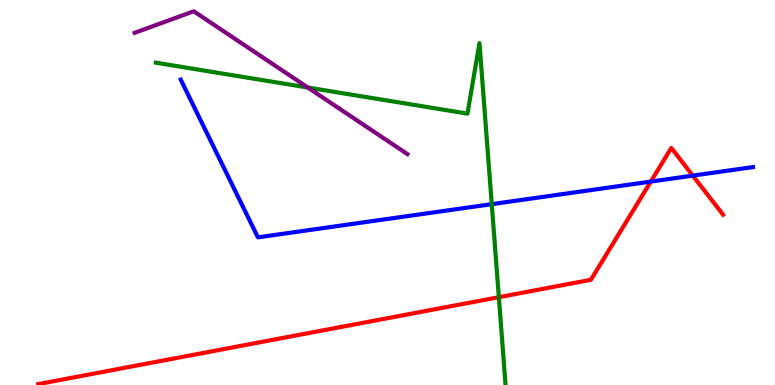[{'lines': ['blue', 'red'], 'intersections': [{'x': 8.4, 'y': 5.28}, {'x': 8.94, 'y': 5.44}]}, {'lines': ['green', 'red'], 'intersections': [{'x': 6.44, 'y': 2.28}]}, {'lines': ['purple', 'red'], 'intersections': []}, {'lines': ['blue', 'green'], 'intersections': [{'x': 6.35, 'y': 4.7}]}, {'lines': ['blue', 'purple'], 'intersections': []}, {'lines': ['green', 'purple'], 'intersections': [{'x': 3.97, 'y': 7.73}]}]